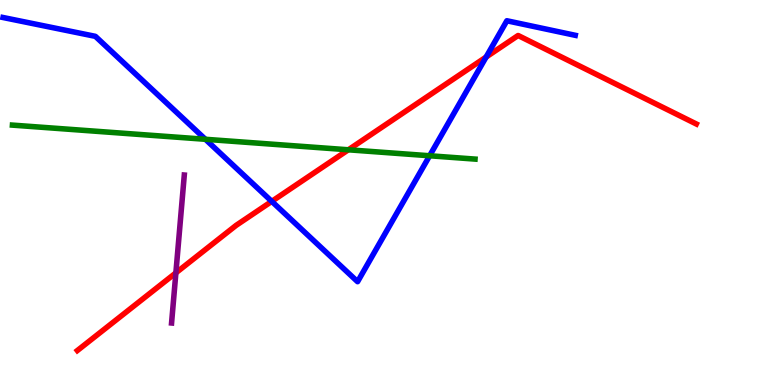[{'lines': ['blue', 'red'], 'intersections': [{'x': 3.51, 'y': 4.77}, {'x': 6.27, 'y': 8.52}]}, {'lines': ['green', 'red'], 'intersections': [{'x': 4.49, 'y': 6.11}]}, {'lines': ['purple', 'red'], 'intersections': [{'x': 2.27, 'y': 2.91}]}, {'lines': ['blue', 'green'], 'intersections': [{'x': 2.65, 'y': 6.38}, {'x': 5.54, 'y': 5.95}]}, {'lines': ['blue', 'purple'], 'intersections': []}, {'lines': ['green', 'purple'], 'intersections': []}]